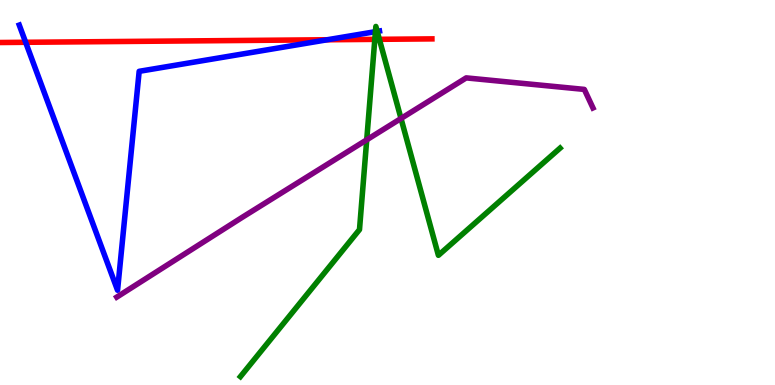[{'lines': ['blue', 'red'], 'intersections': [{'x': 0.331, 'y': 8.9}, {'x': 4.22, 'y': 8.97}]}, {'lines': ['green', 'red'], 'intersections': [{'x': 4.84, 'y': 8.98}, {'x': 4.9, 'y': 8.98}]}, {'lines': ['purple', 'red'], 'intersections': []}, {'lines': ['blue', 'green'], 'intersections': [{'x': 4.84, 'y': 9.18}, {'x': 4.87, 'y': 9.18}]}, {'lines': ['blue', 'purple'], 'intersections': []}, {'lines': ['green', 'purple'], 'intersections': [{'x': 4.73, 'y': 6.37}, {'x': 5.17, 'y': 6.92}]}]